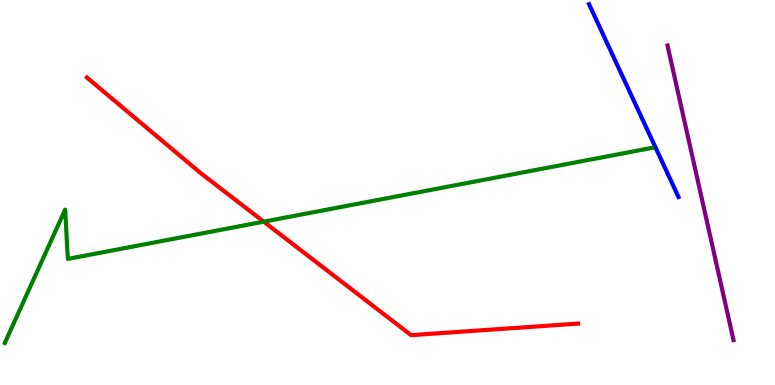[{'lines': ['blue', 'red'], 'intersections': []}, {'lines': ['green', 'red'], 'intersections': [{'x': 3.4, 'y': 4.24}]}, {'lines': ['purple', 'red'], 'intersections': []}, {'lines': ['blue', 'green'], 'intersections': []}, {'lines': ['blue', 'purple'], 'intersections': []}, {'lines': ['green', 'purple'], 'intersections': []}]